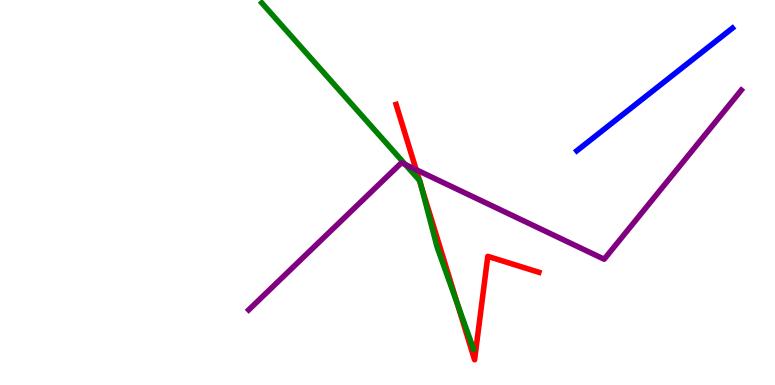[{'lines': ['blue', 'red'], 'intersections': []}, {'lines': ['green', 'red'], 'intersections': [{'x': 5.41, 'y': 5.31}, {'x': 5.43, 'y': 5.17}, {'x': 5.9, 'y': 2.09}]}, {'lines': ['purple', 'red'], 'intersections': [{'x': 5.37, 'y': 5.59}]}, {'lines': ['blue', 'green'], 'intersections': []}, {'lines': ['blue', 'purple'], 'intersections': []}, {'lines': ['green', 'purple'], 'intersections': [{'x': 5.23, 'y': 5.73}]}]